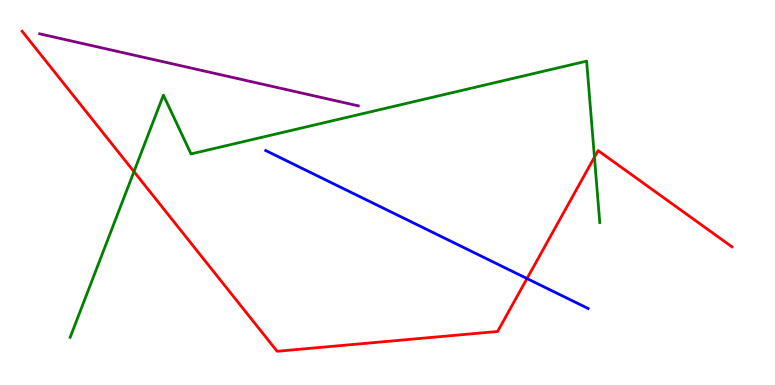[{'lines': ['blue', 'red'], 'intersections': [{'x': 6.8, 'y': 2.76}]}, {'lines': ['green', 'red'], 'intersections': [{'x': 1.73, 'y': 5.54}, {'x': 7.67, 'y': 5.92}]}, {'lines': ['purple', 'red'], 'intersections': []}, {'lines': ['blue', 'green'], 'intersections': []}, {'lines': ['blue', 'purple'], 'intersections': []}, {'lines': ['green', 'purple'], 'intersections': []}]